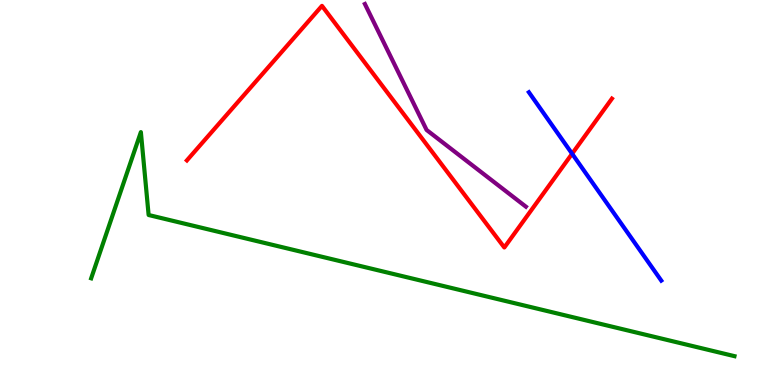[{'lines': ['blue', 'red'], 'intersections': [{'x': 7.38, 'y': 6.01}]}, {'lines': ['green', 'red'], 'intersections': []}, {'lines': ['purple', 'red'], 'intersections': []}, {'lines': ['blue', 'green'], 'intersections': []}, {'lines': ['blue', 'purple'], 'intersections': []}, {'lines': ['green', 'purple'], 'intersections': []}]